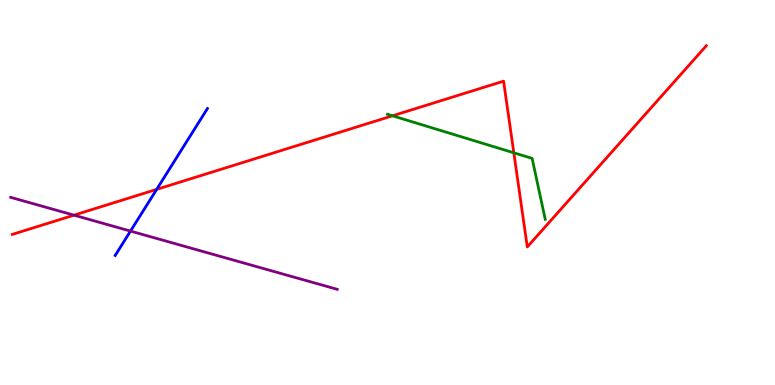[{'lines': ['blue', 'red'], 'intersections': [{'x': 2.02, 'y': 5.08}]}, {'lines': ['green', 'red'], 'intersections': [{'x': 5.06, 'y': 6.99}, {'x': 6.63, 'y': 6.03}]}, {'lines': ['purple', 'red'], 'intersections': [{'x': 0.955, 'y': 4.41}]}, {'lines': ['blue', 'green'], 'intersections': []}, {'lines': ['blue', 'purple'], 'intersections': [{'x': 1.68, 'y': 4.0}]}, {'lines': ['green', 'purple'], 'intersections': []}]